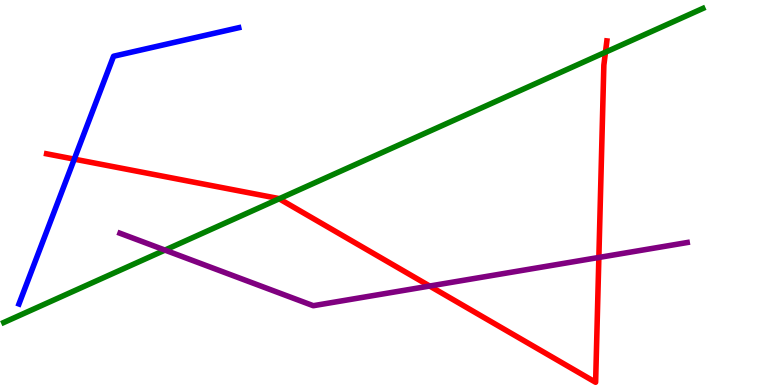[{'lines': ['blue', 'red'], 'intersections': [{'x': 0.958, 'y': 5.87}]}, {'lines': ['green', 'red'], 'intersections': [{'x': 3.6, 'y': 4.84}, {'x': 7.81, 'y': 8.64}]}, {'lines': ['purple', 'red'], 'intersections': [{'x': 5.54, 'y': 2.57}, {'x': 7.73, 'y': 3.31}]}, {'lines': ['blue', 'green'], 'intersections': []}, {'lines': ['blue', 'purple'], 'intersections': []}, {'lines': ['green', 'purple'], 'intersections': [{'x': 2.13, 'y': 3.5}]}]